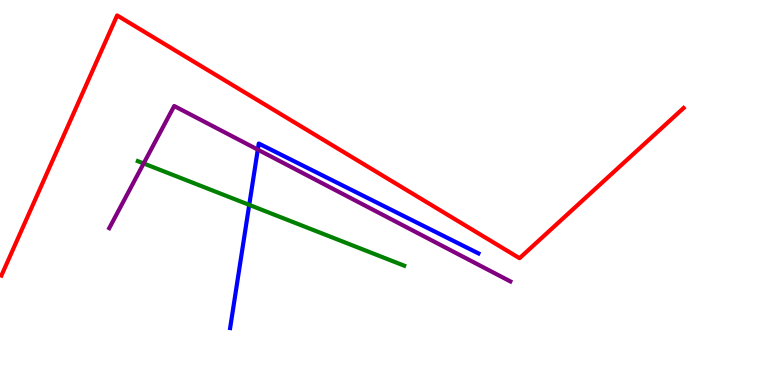[{'lines': ['blue', 'red'], 'intersections': []}, {'lines': ['green', 'red'], 'intersections': []}, {'lines': ['purple', 'red'], 'intersections': []}, {'lines': ['blue', 'green'], 'intersections': [{'x': 3.22, 'y': 4.68}]}, {'lines': ['blue', 'purple'], 'intersections': [{'x': 3.33, 'y': 6.11}]}, {'lines': ['green', 'purple'], 'intersections': [{'x': 1.85, 'y': 5.75}]}]